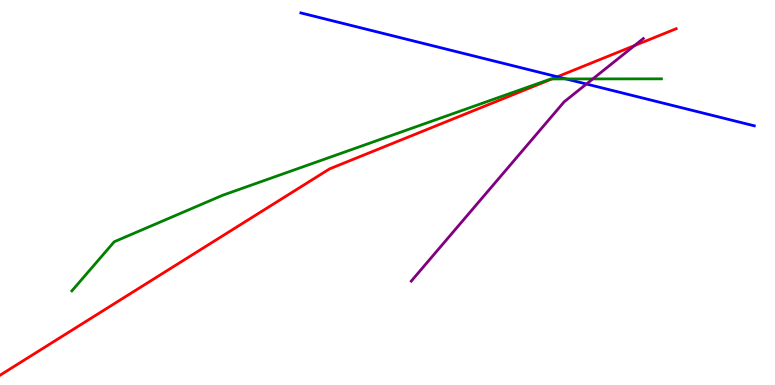[{'lines': ['blue', 'red'], 'intersections': [{'x': 7.19, 'y': 8.01}]}, {'lines': ['green', 'red'], 'intersections': [{'x': 7.12, 'y': 7.95}]}, {'lines': ['purple', 'red'], 'intersections': [{'x': 8.19, 'y': 8.82}]}, {'lines': ['blue', 'green'], 'intersections': [{'x': 7.3, 'y': 7.95}]}, {'lines': ['blue', 'purple'], 'intersections': [{'x': 7.57, 'y': 7.82}]}, {'lines': ['green', 'purple'], 'intersections': [{'x': 7.65, 'y': 7.95}]}]